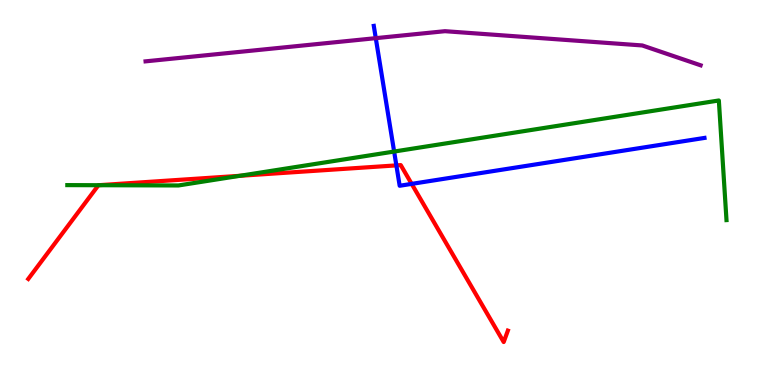[{'lines': ['blue', 'red'], 'intersections': [{'x': 5.11, 'y': 5.7}, {'x': 5.31, 'y': 5.22}]}, {'lines': ['green', 'red'], 'intersections': [{'x': 1.27, 'y': 5.19}, {'x': 3.09, 'y': 5.43}]}, {'lines': ['purple', 'red'], 'intersections': []}, {'lines': ['blue', 'green'], 'intersections': [{'x': 5.09, 'y': 6.06}]}, {'lines': ['blue', 'purple'], 'intersections': [{'x': 4.85, 'y': 9.01}]}, {'lines': ['green', 'purple'], 'intersections': []}]